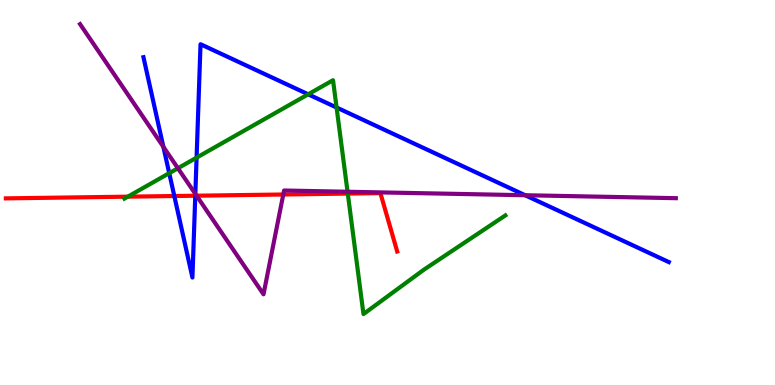[{'lines': ['blue', 'red'], 'intersections': [{'x': 2.25, 'y': 4.91}, {'x': 2.52, 'y': 4.92}]}, {'lines': ['green', 'red'], 'intersections': [{'x': 1.65, 'y': 4.89}, {'x': 4.49, 'y': 4.97}]}, {'lines': ['purple', 'red'], 'intersections': [{'x': 2.54, 'y': 4.92}, {'x': 3.66, 'y': 4.95}]}, {'lines': ['blue', 'green'], 'intersections': [{'x': 2.18, 'y': 5.5}, {'x': 2.54, 'y': 5.91}, {'x': 3.98, 'y': 7.55}, {'x': 4.34, 'y': 7.21}]}, {'lines': ['blue', 'purple'], 'intersections': [{'x': 2.11, 'y': 6.19}, {'x': 2.52, 'y': 4.96}, {'x': 6.78, 'y': 4.93}]}, {'lines': ['green', 'purple'], 'intersections': [{'x': 2.3, 'y': 5.63}, {'x': 4.48, 'y': 5.02}]}]